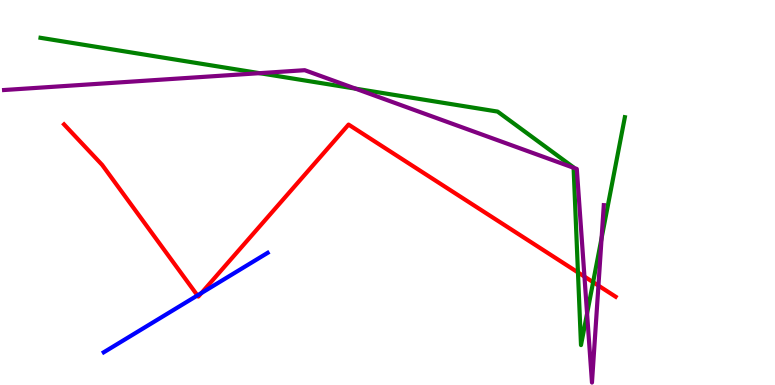[{'lines': ['blue', 'red'], 'intersections': [{'x': 2.55, 'y': 2.33}, {'x': 2.6, 'y': 2.39}]}, {'lines': ['green', 'red'], 'intersections': [{'x': 7.46, 'y': 2.92}, {'x': 7.65, 'y': 2.67}]}, {'lines': ['purple', 'red'], 'intersections': [{'x': 7.54, 'y': 2.82}, {'x': 7.72, 'y': 2.58}]}, {'lines': ['blue', 'green'], 'intersections': []}, {'lines': ['blue', 'purple'], 'intersections': []}, {'lines': ['green', 'purple'], 'intersections': [{'x': 3.35, 'y': 8.1}, {'x': 4.59, 'y': 7.7}, {'x': 7.4, 'y': 5.64}, {'x': 7.58, 'y': 1.86}, {'x': 7.76, 'y': 3.82}]}]